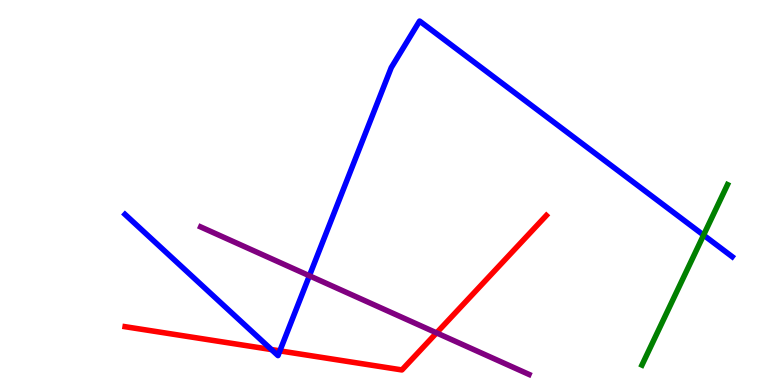[{'lines': ['blue', 'red'], 'intersections': [{'x': 3.5, 'y': 0.921}, {'x': 3.61, 'y': 0.886}]}, {'lines': ['green', 'red'], 'intersections': []}, {'lines': ['purple', 'red'], 'intersections': [{'x': 5.63, 'y': 1.35}]}, {'lines': ['blue', 'green'], 'intersections': [{'x': 9.08, 'y': 3.89}]}, {'lines': ['blue', 'purple'], 'intersections': [{'x': 3.99, 'y': 2.84}]}, {'lines': ['green', 'purple'], 'intersections': []}]